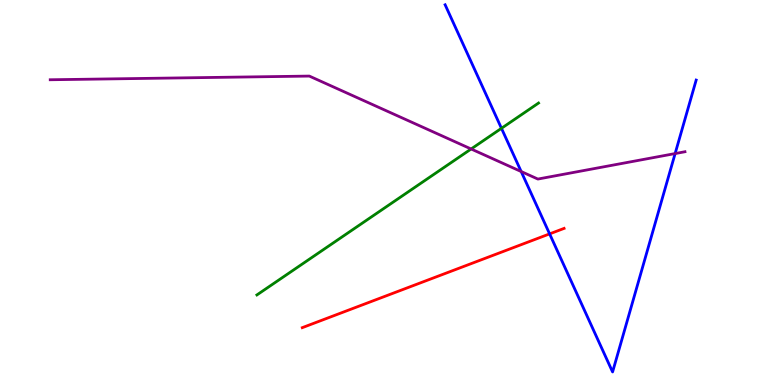[{'lines': ['blue', 'red'], 'intersections': [{'x': 7.09, 'y': 3.93}]}, {'lines': ['green', 'red'], 'intersections': []}, {'lines': ['purple', 'red'], 'intersections': []}, {'lines': ['blue', 'green'], 'intersections': [{'x': 6.47, 'y': 6.67}]}, {'lines': ['blue', 'purple'], 'intersections': [{'x': 6.72, 'y': 5.54}, {'x': 8.71, 'y': 6.01}]}, {'lines': ['green', 'purple'], 'intersections': [{'x': 6.08, 'y': 6.13}]}]